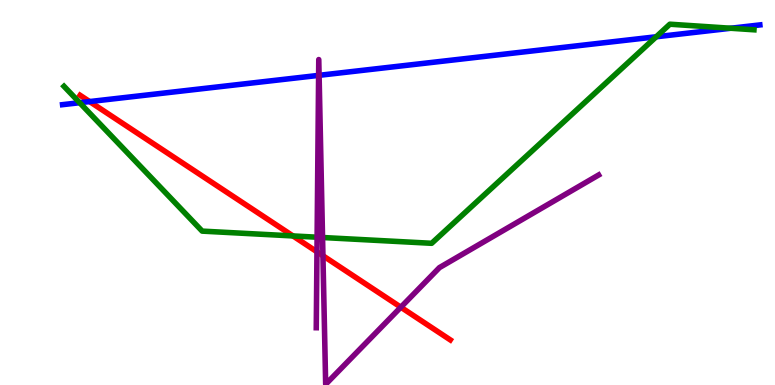[{'lines': ['blue', 'red'], 'intersections': [{'x': 1.16, 'y': 7.36}]}, {'lines': ['green', 'red'], 'intersections': [{'x': 3.78, 'y': 3.87}]}, {'lines': ['purple', 'red'], 'intersections': [{'x': 4.09, 'y': 3.46}, {'x': 4.17, 'y': 3.36}, {'x': 5.17, 'y': 2.02}]}, {'lines': ['blue', 'green'], 'intersections': [{'x': 1.03, 'y': 7.33}, {'x': 8.47, 'y': 9.04}, {'x': 9.43, 'y': 9.27}]}, {'lines': ['blue', 'purple'], 'intersections': [{'x': 4.11, 'y': 8.04}, {'x': 4.12, 'y': 8.04}]}, {'lines': ['green', 'purple'], 'intersections': [{'x': 4.09, 'y': 3.84}, {'x': 4.16, 'y': 3.83}]}]